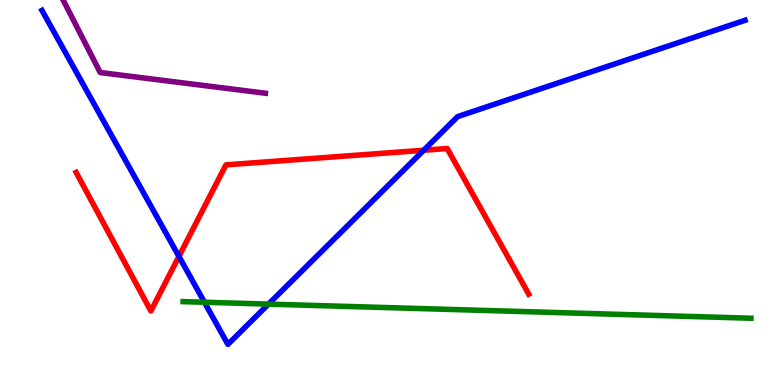[{'lines': ['blue', 'red'], 'intersections': [{'x': 2.31, 'y': 3.34}, {'x': 5.47, 'y': 6.1}]}, {'lines': ['green', 'red'], 'intersections': []}, {'lines': ['purple', 'red'], 'intersections': []}, {'lines': ['blue', 'green'], 'intersections': [{'x': 2.64, 'y': 2.15}, {'x': 3.46, 'y': 2.1}]}, {'lines': ['blue', 'purple'], 'intersections': []}, {'lines': ['green', 'purple'], 'intersections': []}]